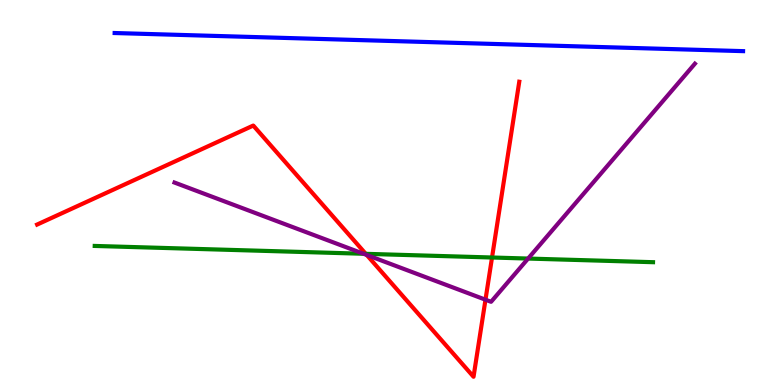[{'lines': ['blue', 'red'], 'intersections': []}, {'lines': ['green', 'red'], 'intersections': [{'x': 4.72, 'y': 3.41}, {'x': 6.35, 'y': 3.31}]}, {'lines': ['purple', 'red'], 'intersections': [{'x': 4.73, 'y': 3.38}, {'x': 6.26, 'y': 2.22}]}, {'lines': ['blue', 'green'], 'intersections': []}, {'lines': ['blue', 'purple'], 'intersections': []}, {'lines': ['green', 'purple'], 'intersections': [{'x': 4.69, 'y': 3.41}, {'x': 6.81, 'y': 3.28}]}]